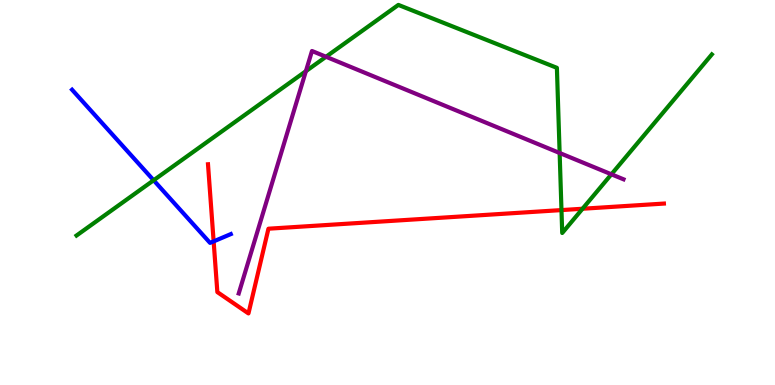[{'lines': ['blue', 'red'], 'intersections': [{'x': 2.76, 'y': 3.73}]}, {'lines': ['green', 'red'], 'intersections': [{'x': 7.24, 'y': 4.54}, {'x': 7.52, 'y': 4.58}]}, {'lines': ['purple', 'red'], 'intersections': []}, {'lines': ['blue', 'green'], 'intersections': [{'x': 1.98, 'y': 5.32}]}, {'lines': ['blue', 'purple'], 'intersections': []}, {'lines': ['green', 'purple'], 'intersections': [{'x': 3.95, 'y': 8.15}, {'x': 4.21, 'y': 8.53}, {'x': 7.22, 'y': 6.03}, {'x': 7.89, 'y': 5.47}]}]